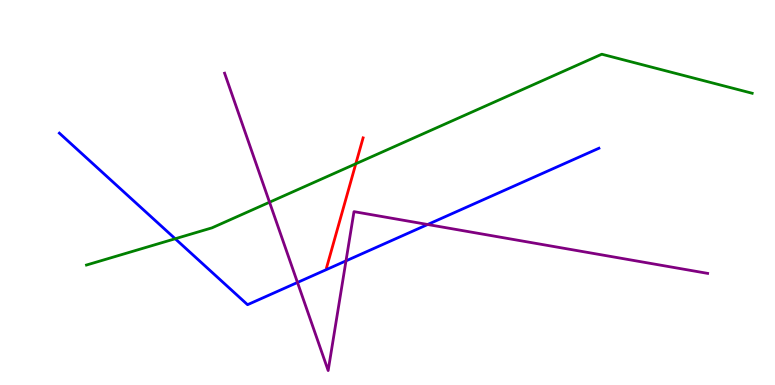[{'lines': ['blue', 'red'], 'intersections': []}, {'lines': ['green', 'red'], 'intersections': [{'x': 4.59, 'y': 5.75}]}, {'lines': ['purple', 'red'], 'intersections': []}, {'lines': ['blue', 'green'], 'intersections': [{'x': 2.26, 'y': 3.8}]}, {'lines': ['blue', 'purple'], 'intersections': [{'x': 3.84, 'y': 2.66}, {'x': 4.46, 'y': 3.22}, {'x': 5.52, 'y': 4.17}]}, {'lines': ['green', 'purple'], 'intersections': [{'x': 3.48, 'y': 4.75}]}]